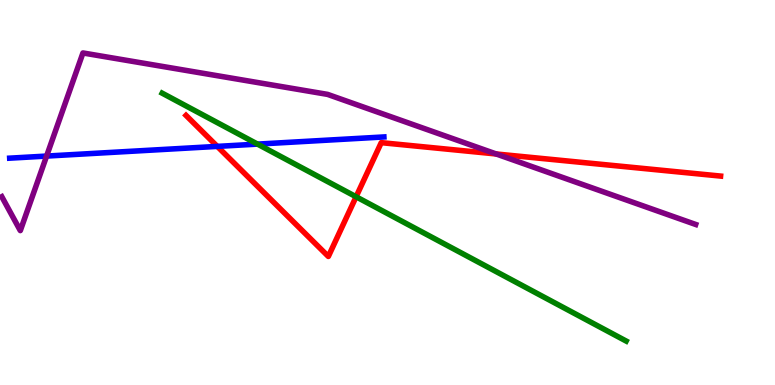[{'lines': ['blue', 'red'], 'intersections': [{'x': 2.8, 'y': 6.2}]}, {'lines': ['green', 'red'], 'intersections': [{'x': 4.59, 'y': 4.89}]}, {'lines': ['purple', 'red'], 'intersections': [{'x': 6.4, 'y': 6.0}]}, {'lines': ['blue', 'green'], 'intersections': [{'x': 3.32, 'y': 6.26}]}, {'lines': ['blue', 'purple'], 'intersections': [{'x': 0.601, 'y': 5.95}]}, {'lines': ['green', 'purple'], 'intersections': []}]